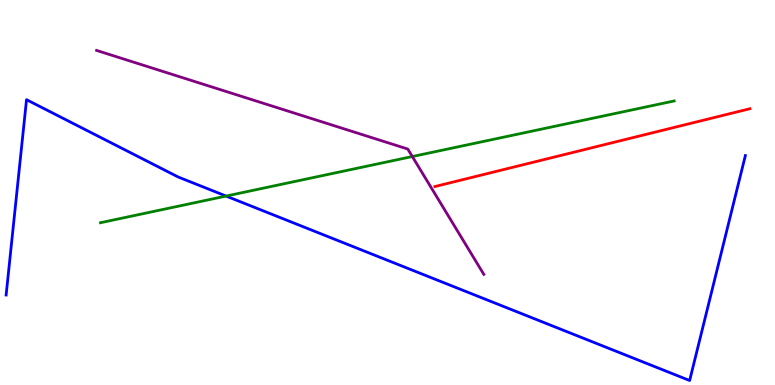[{'lines': ['blue', 'red'], 'intersections': []}, {'lines': ['green', 'red'], 'intersections': []}, {'lines': ['purple', 'red'], 'intersections': []}, {'lines': ['blue', 'green'], 'intersections': [{'x': 2.92, 'y': 4.91}]}, {'lines': ['blue', 'purple'], 'intersections': []}, {'lines': ['green', 'purple'], 'intersections': [{'x': 5.32, 'y': 5.93}]}]